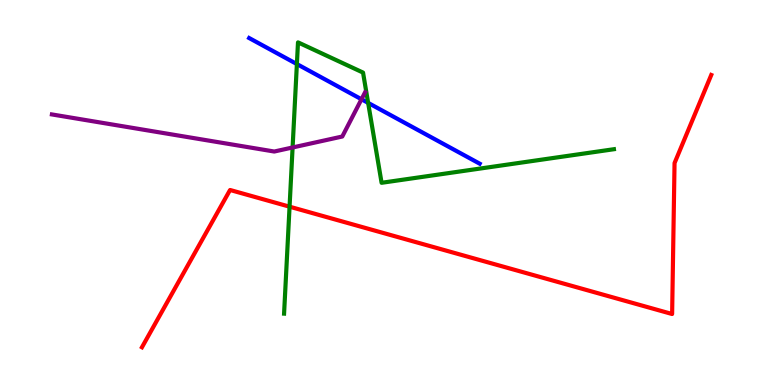[{'lines': ['blue', 'red'], 'intersections': []}, {'lines': ['green', 'red'], 'intersections': [{'x': 3.74, 'y': 4.63}]}, {'lines': ['purple', 'red'], 'intersections': []}, {'lines': ['blue', 'green'], 'intersections': [{'x': 3.83, 'y': 8.34}, {'x': 4.75, 'y': 7.33}]}, {'lines': ['blue', 'purple'], 'intersections': [{'x': 4.66, 'y': 7.42}]}, {'lines': ['green', 'purple'], 'intersections': [{'x': 3.78, 'y': 6.17}]}]